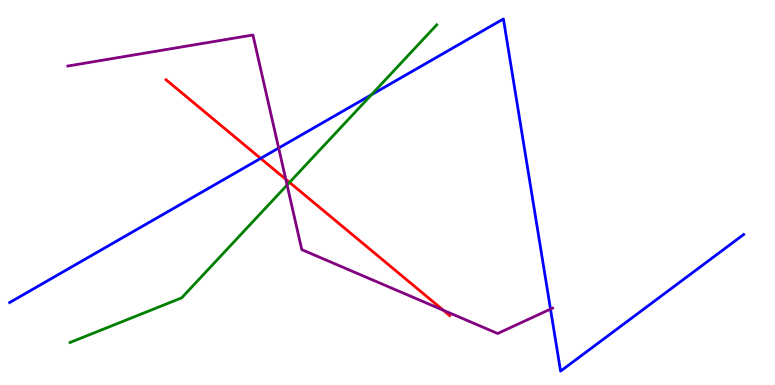[{'lines': ['blue', 'red'], 'intersections': [{'x': 3.36, 'y': 5.89}]}, {'lines': ['green', 'red'], 'intersections': [{'x': 3.74, 'y': 5.26}]}, {'lines': ['purple', 'red'], 'intersections': [{'x': 3.69, 'y': 5.34}, {'x': 5.72, 'y': 1.94}]}, {'lines': ['blue', 'green'], 'intersections': [{'x': 4.79, 'y': 7.54}]}, {'lines': ['blue', 'purple'], 'intersections': [{'x': 3.6, 'y': 6.15}, {'x': 7.1, 'y': 1.97}]}, {'lines': ['green', 'purple'], 'intersections': [{'x': 3.7, 'y': 5.19}]}]